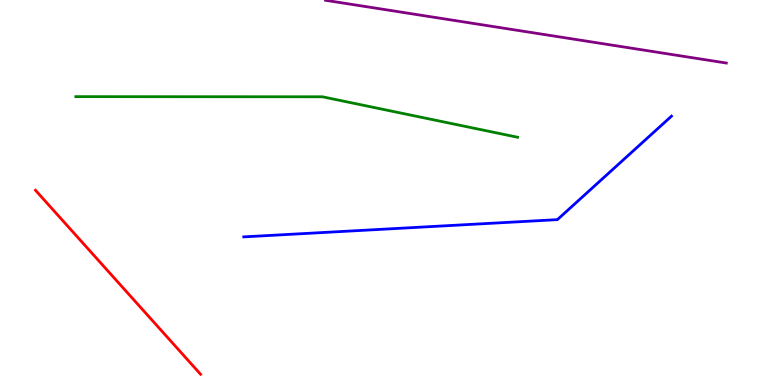[{'lines': ['blue', 'red'], 'intersections': []}, {'lines': ['green', 'red'], 'intersections': []}, {'lines': ['purple', 'red'], 'intersections': []}, {'lines': ['blue', 'green'], 'intersections': []}, {'lines': ['blue', 'purple'], 'intersections': []}, {'lines': ['green', 'purple'], 'intersections': []}]